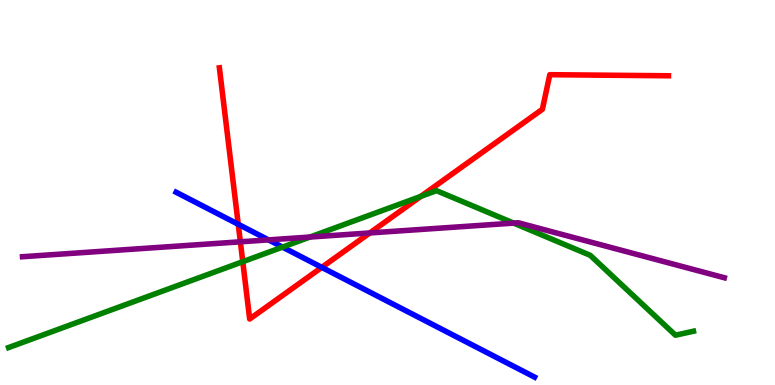[{'lines': ['blue', 'red'], 'intersections': [{'x': 3.07, 'y': 4.17}, {'x': 4.15, 'y': 3.06}]}, {'lines': ['green', 'red'], 'intersections': [{'x': 3.13, 'y': 3.2}, {'x': 5.43, 'y': 4.9}]}, {'lines': ['purple', 'red'], 'intersections': [{'x': 3.1, 'y': 3.72}, {'x': 4.77, 'y': 3.95}]}, {'lines': ['blue', 'green'], 'intersections': [{'x': 3.65, 'y': 3.58}]}, {'lines': ['blue', 'purple'], 'intersections': [{'x': 3.46, 'y': 3.77}]}, {'lines': ['green', 'purple'], 'intersections': [{'x': 4.0, 'y': 3.84}, {'x': 6.63, 'y': 4.21}]}]